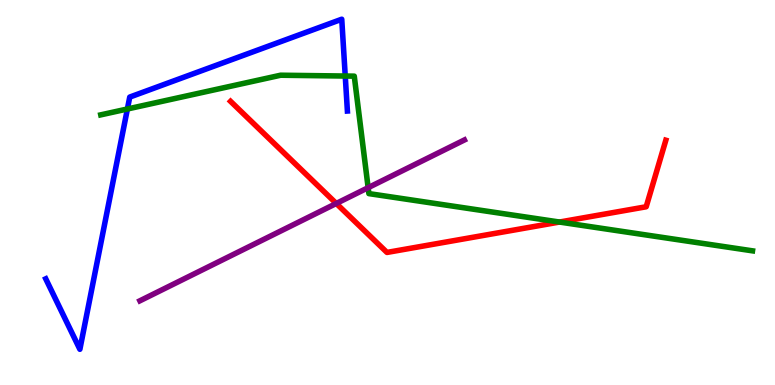[{'lines': ['blue', 'red'], 'intersections': []}, {'lines': ['green', 'red'], 'intersections': [{'x': 7.22, 'y': 4.23}]}, {'lines': ['purple', 'red'], 'intersections': [{'x': 4.34, 'y': 4.72}]}, {'lines': ['blue', 'green'], 'intersections': [{'x': 1.64, 'y': 7.17}, {'x': 4.45, 'y': 8.03}]}, {'lines': ['blue', 'purple'], 'intersections': []}, {'lines': ['green', 'purple'], 'intersections': [{'x': 4.75, 'y': 5.13}]}]